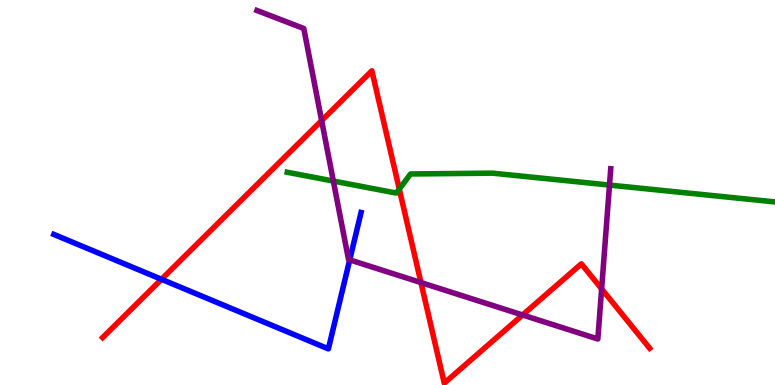[{'lines': ['blue', 'red'], 'intersections': [{'x': 2.08, 'y': 2.75}]}, {'lines': ['green', 'red'], 'intersections': [{'x': 5.15, 'y': 5.09}]}, {'lines': ['purple', 'red'], 'intersections': [{'x': 4.15, 'y': 6.87}, {'x': 5.43, 'y': 2.66}, {'x': 6.74, 'y': 1.82}, {'x': 7.76, 'y': 2.5}]}, {'lines': ['blue', 'green'], 'intersections': []}, {'lines': ['blue', 'purple'], 'intersections': [{'x': 4.51, 'y': 3.25}]}, {'lines': ['green', 'purple'], 'intersections': [{'x': 4.3, 'y': 5.3}, {'x': 7.86, 'y': 5.19}]}]